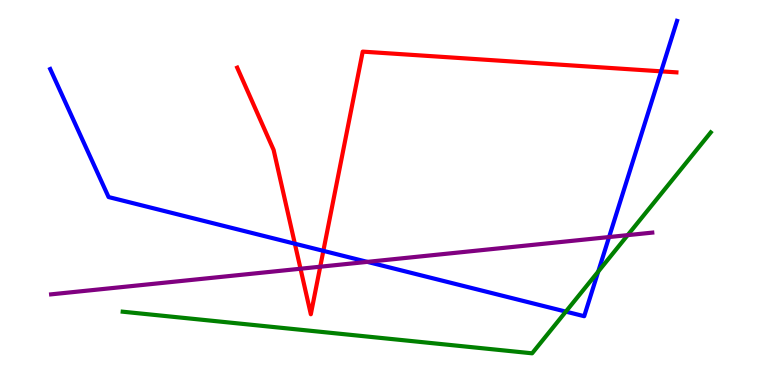[{'lines': ['blue', 'red'], 'intersections': [{'x': 3.8, 'y': 3.67}, {'x': 4.17, 'y': 3.48}, {'x': 8.53, 'y': 8.15}]}, {'lines': ['green', 'red'], 'intersections': []}, {'lines': ['purple', 'red'], 'intersections': [{'x': 3.88, 'y': 3.02}, {'x': 4.13, 'y': 3.07}]}, {'lines': ['blue', 'green'], 'intersections': [{'x': 7.3, 'y': 1.91}, {'x': 7.72, 'y': 2.95}]}, {'lines': ['blue', 'purple'], 'intersections': [{'x': 4.74, 'y': 3.2}, {'x': 7.86, 'y': 3.84}]}, {'lines': ['green', 'purple'], 'intersections': [{'x': 8.1, 'y': 3.89}]}]